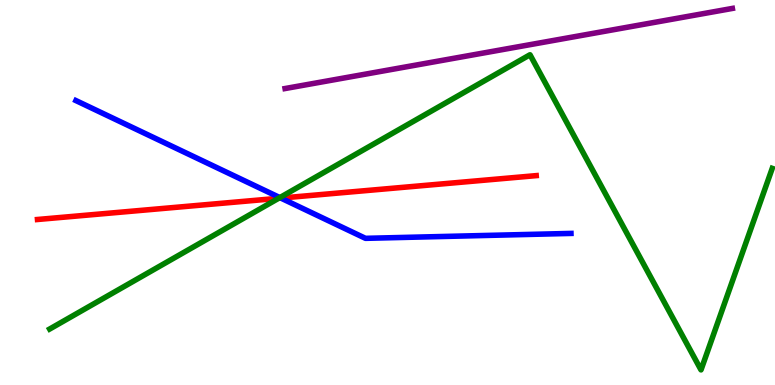[{'lines': ['blue', 'red'], 'intersections': [{'x': 3.62, 'y': 4.85}]}, {'lines': ['green', 'red'], 'intersections': [{'x': 3.6, 'y': 4.85}]}, {'lines': ['purple', 'red'], 'intersections': []}, {'lines': ['blue', 'green'], 'intersections': [{'x': 3.61, 'y': 4.87}]}, {'lines': ['blue', 'purple'], 'intersections': []}, {'lines': ['green', 'purple'], 'intersections': []}]